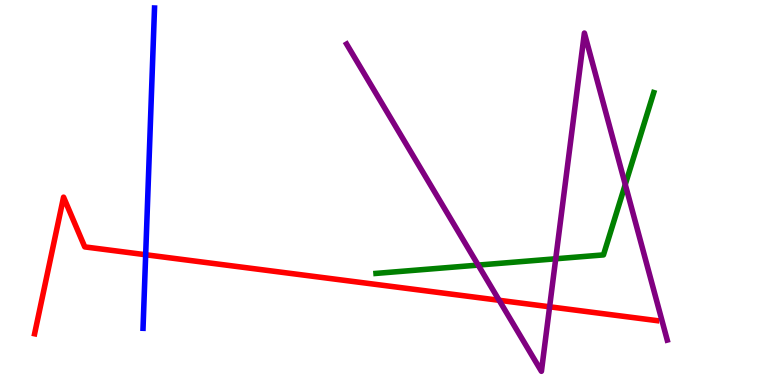[{'lines': ['blue', 'red'], 'intersections': [{'x': 1.88, 'y': 3.38}]}, {'lines': ['green', 'red'], 'intersections': []}, {'lines': ['purple', 'red'], 'intersections': [{'x': 6.44, 'y': 2.2}, {'x': 7.09, 'y': 2.03}]}, {'lines': ['blue', 'green'], 'intersections': []}, {'lines': ['blue', 'purple'], 'intersections': []}, {'lines': ['green', 'purple'], 'intersections': [{'x': 6.17, 'y': 3.11}, {'x': 7.17, 'y': 3.28}, {'x': 8.07, 'y': 5.21}]}]